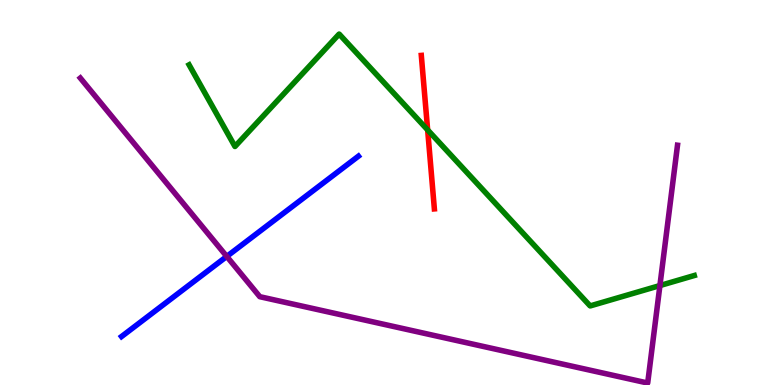[{'lines': ['blue', 'red'], 'intersections': []}, {'lines': ['green', 'red'], 'intersections': [{'x': 5.52, 'y': 6.63}]}, {'lines': ['purple', 'red'], 'intersections': []}, {'lines': ['blue', 'green'], 'intersections': []}, {'lines': ['blue', 'purple'], 'intersections': [{'x': 2.93, 'y': 3.34}]}, {'lines': ['green', 'purple'], 'intersections': [{'x': 8.52, 'y': 2.58}]}]